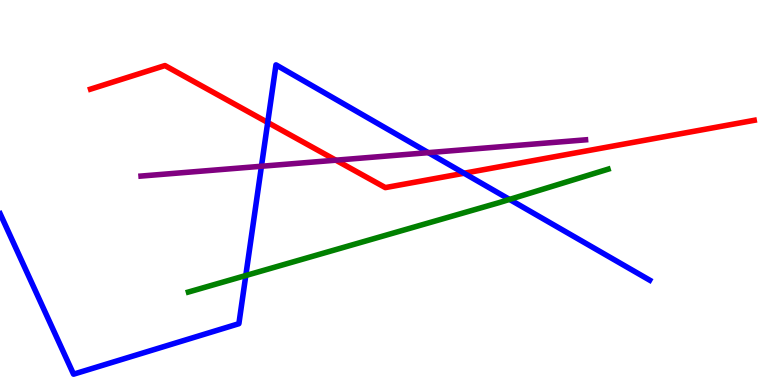[{'lines': ['blue', 'red'], 'intersections': [{'x': 3.45, 'y': 6.82}, {'x': 5.99, 'y': 5.5}]}, {'lines': ['green', 'red'], 'intersections': []}, {'lines': ['purple', 'red'], 'intersections': [{'x': 4.33, 'y': 5.84}]}, {'lines': ['blue', 'green'], 'intersections': [{'x': 3.17, 'y': 2.84}, {'x': 6.57, 'y': 4.82}]}, {'lines': ['blue', 'purple'], 'intersections': [{'x': 3.37, 'y': 5.68}, {'x': 5.53, 'y': 6.04}]}, {'lines': ['green', 'purple'], 'intersections': []}]